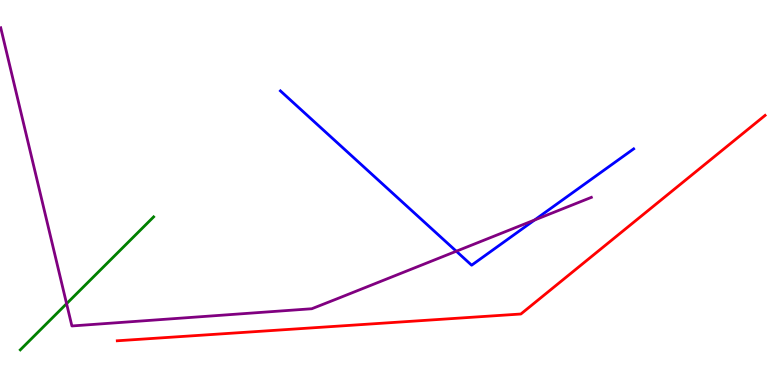[{'lines': ['blue', 'red'], 'intersections': []}, {'lines': ['green', 'red'], 'intersections': []}, {'lines': ['purple', 'red'], 'intersections': []}, {'lines': ['blue', 'green'], 'intersections': []}, {'lines': ['blue', 'purple'], 'intersections': [{'x': 5.89, 'y': 3.47}, {'x': 6.9, 'y': 4.29}]}, {'lines': ['green', 'purple'], 'intersections': [{'x': 0.859, 'y': 2.11}]}]